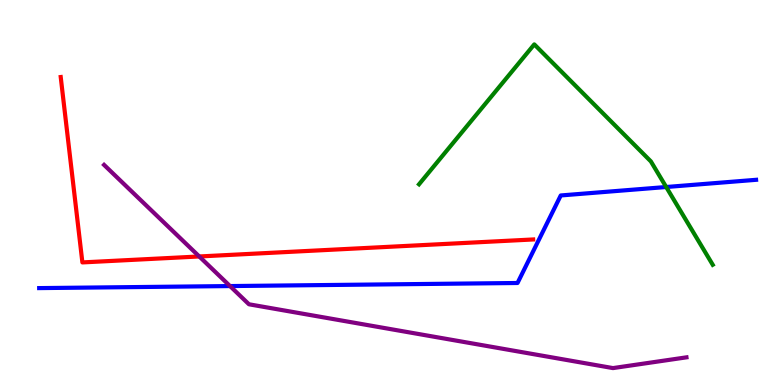[{'lines': ['blue', 'red'], 'intersections': []}, {'lines': ['green', 'red'], 'intersections': []}, {'lines': ['purple', 'red'], 'intersections': [{'x': 2.57, 'y': 3.34}]}, {'lines': ['blue', 'green'], 'intersections': [{'x': 8.6, 'y': 5.14}]}, {'lines': ['blue', 'purple'], 'intersections': [{'x': 2.97, 'y': 2.57}]}, {'lines': ['green', 'purple'], 'intersections': []}]